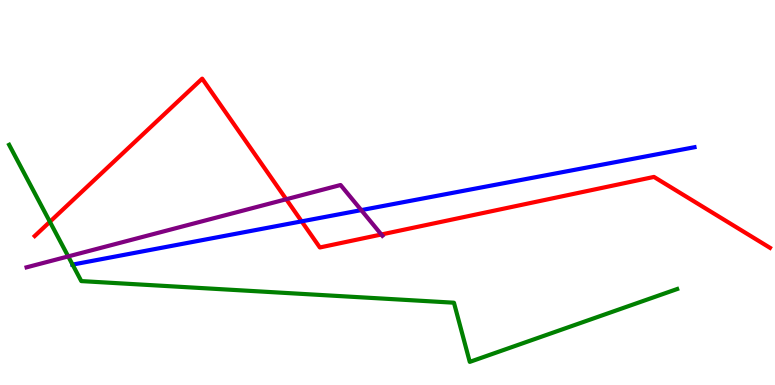[{'lines': ['blue', 'red'], 'intersections': [{'x': 3.89, 'y': 4.25}]}, {'lines': ['green', 'red'], 'intersections': [{'x': 0.644, 'y': 4.24}]}, {'lines': ['purple', 'red'], 'intersections': [{'x': 3.69, 'y': 4.82}, {'x': 4.92, 'y': 3.91}]}, {'lines': ['blue', 'green'], 'intersections': [{'x': 0.936, 'y': 3.13}]}, {'lines': ['blue', 'purple'], 'intersections': [{'x': 4.66, 'y': 4.54}]}, {'lines': ['green', 'purple'], 'intersections': [{'x': 0.88, 'y': 3.34}]}]